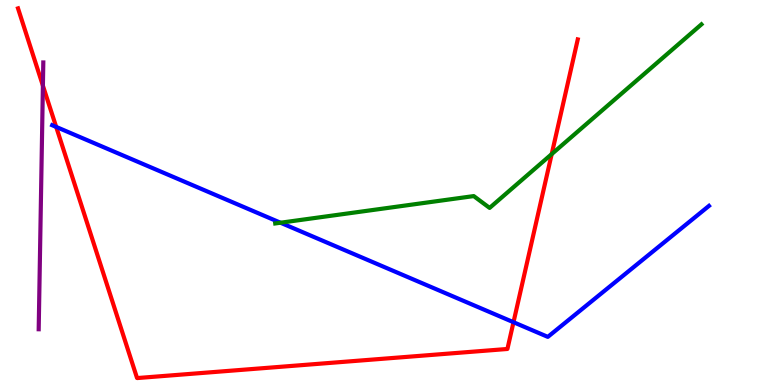[{'lines': ['blue', 'red'], 'intersections': [{'x': 0.725, 'y': 6.7}, {'x': 6.63, 'y': 1.63}]}, {'lines': ['green', 'red'], 'intersections': [{'x': 7.12, 'y': 6.0}]}, {'lines': ['purple', 'red'], 'intersections': [{'x': 0.554, 'y': 7.77}]}, {'lines': ['blue', 'green'], 'intersections': [{'x': 3.62, 'y': 4.21}]}, {'lines': ['blue', 'purple'], 'intersections': []}, {'lines': ['green', 'purple'], 'intersections': []}]